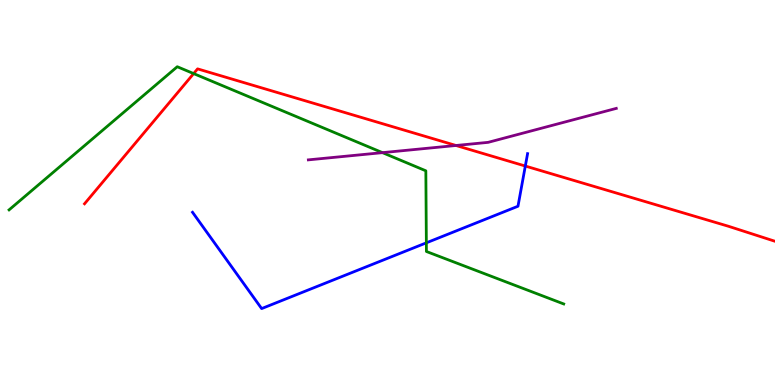[{'lines': ['blue', 'red'], 'intersections': [{'x': 6.78, 'y': 5.69}]}, {'lines': ['green', 'red'], 'intersections': [{'x': 2.5, 'y': 8.09}]}, {'lines': ['purple', 'red'], 'intersections': [{'x': 5.88, 'y': 6.22}]}, {'lines': ['blue', 'green'], 'intersections': [{'x': 5.5, 'y': 3.69}]}, {'lines': ['blue', 'purple'], 'intersections': []}, {'lines': ['green', 'purple'], 'intersections': [{'x': 4.94, 'y': 6.04}]}]